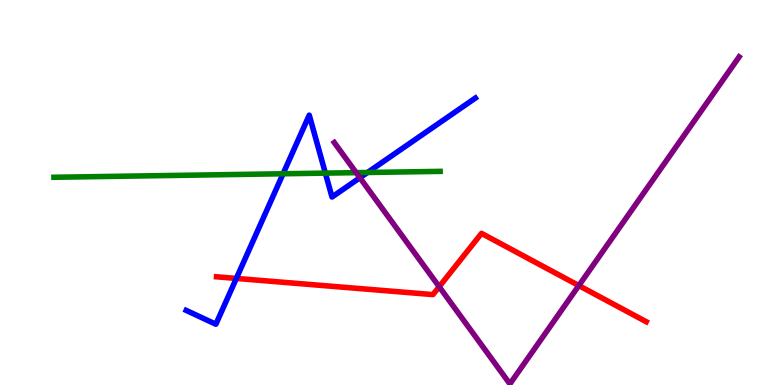[{'lines': ['blue', 'red'], 'intersections': [{'x': 3.05, 'y': 2.77}]}, {'lines': ['green', 'red'], 'intersections': []}, {'lines': ['purple', 'red'], 'intersections': [{'x': 5.67, 'y': 2.55}, {'x': 7.47, 'y': 2.58}]}, {'lines': ['blue', 'green'], 'intersections': [{'x': 3.65, 'y': 5.49}, {'x': 4.2, 'y': 5.5}, {'x': 4.74, 'y': 5.52}]}, {'lines': ['blue', 'purple'], 'intersections': [{'x': 4.64, 'y': 5.38}]}, {'lines': ['green', 'purple'], 'intersections': [{'x': 4.6, 'y': 5.52}]}]